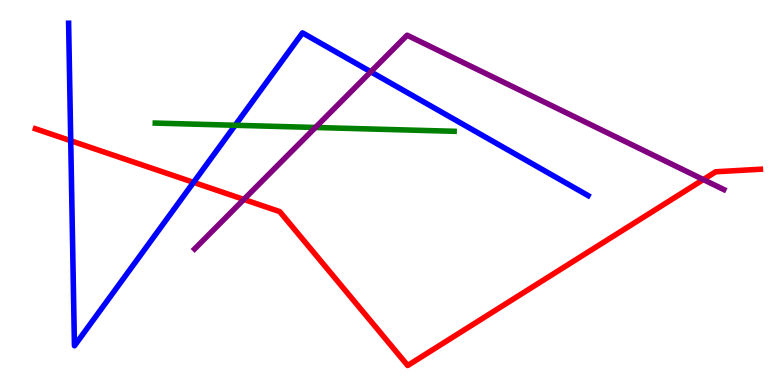[{'lines': ['blue', 'red'], 'intersections': [{'x': 0.913, 'y': 6.34}, {'x': 2.5, 'y': 5.26}]}, {'lines': ['green', 'red'], 'intersections': []}, {'lines': ['purple', 'red'], 'intersections': [{'x': 3.15, 'y': 4.82}, {'x': 9.08, 'y': 5.34}]}, {'lines': ['blue', 'green'], 'intersections': [{'x': 3.03, 'y': 6.75}]}, {'lines': ['blue', 'purple'], 'intersections': [{'x': 4.78, 'y': 8.14}]}, {'lines': ['green', 'purple'], 'intersections': [{'x': 4.07, 'y': 6.69}]}]